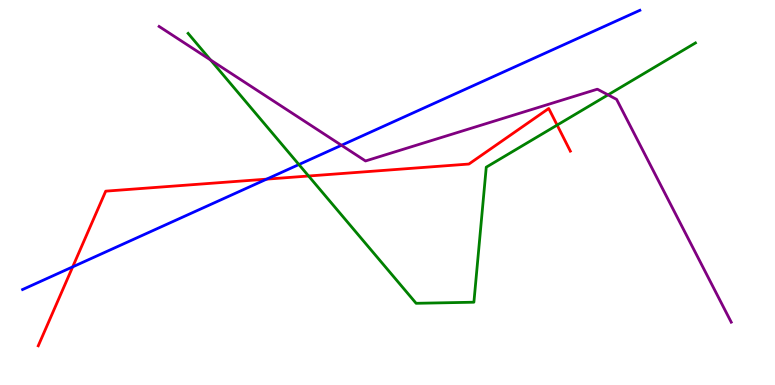[{'lines': ['blue', 'red'], 'intersections': [{'x': 0.938, 'y': 3.07}, {'x': 3.44, 'y': 5.35}]}, {'lines': ['green', 'red'], 'intersections': [{'x': 3.98, 'y': 5.43}, {'x': 7.19, 'y': 6.75}]}, {'lines': ['purple', 'red'], 'intersections': []}, {'lines': ['blue', 'green'], 'intersections': [{'x': 3.86, 'y': 5.73}]}, {'lines': ['blue', 'purple'], 'intersections': [{'x': 4.41, 'y': 6.23}]}, {'lines': ['green', 'purple'], 'intersections': [{'x': 2.72, 'y': 8.44}, {'x': 7.85, 'y': 7.54}]}]